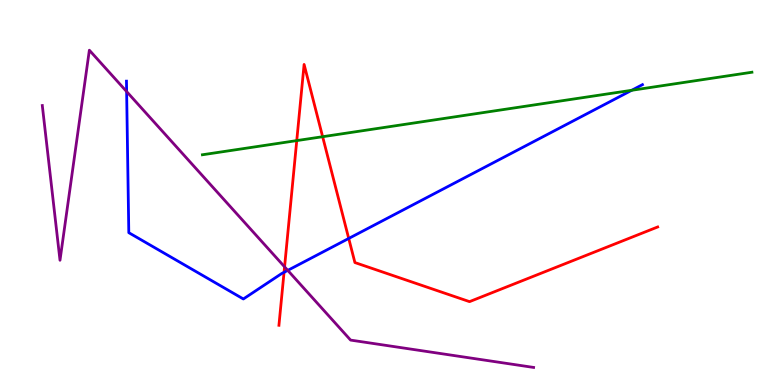[{'lines': ['blue', 'red'], 'intersections': [{'x': 3.67, 'y': 2.93}, {'x': 4.5, 'y': 3.81}]}, {'lines': ['green', 'red'], 'intersections': [{'x': 3.83, 'y': 6.35}, {'x': 4.16, 'y': 6.45}]}, {'lines': ['purple', 'red'], 'intersections': [{'x': 3.67, 'y': 3.07}]}, {'lines': ['blue', 'green'], 'intersections': [{'x': 8.15, 'y': 7.65}]}, {'lines': ['blue', 'purple'], 'intersections': [{'x': 1.63, 'y': 7.62}, {'x': 3.71, 'y': 2.98}]}, {'lines': ['green', 'purple'], 'intersections': []}]